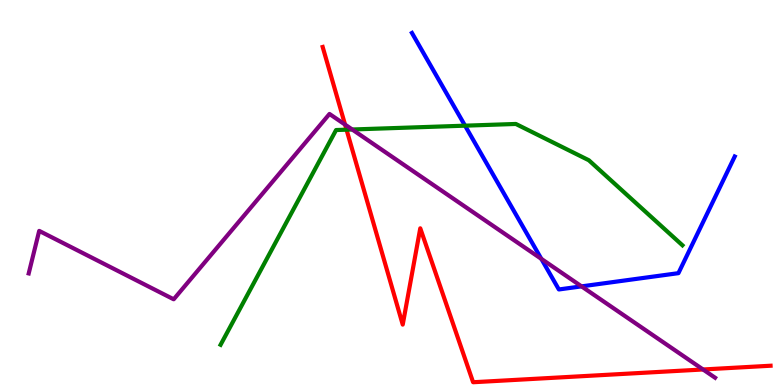[{'lines': ['blue', 'red'], 'intersections': []}, {'lines': ['green', 'red'], 'intersections': [{'x': 4.47, 'y': 6.63}]}, {'lines': ['purple', 'red'], 'intersections': [{'x': 4.45, 'y': 6.76}, {'x': 9.07, 'y': 0.403}]}, {'lines': ['blue', 'green'], 'intersections': [{'x': 6.0, 'y': 6.74}]}, {'lines': ['blue', 'purple'], 'intersections': [{'x': 6.98, 'y': 3.28}, {'x': 7.5, 'y': 2.56}]}, {'lines': ['green', 'purple'], 'intersections': [{'x': 4.54, 'y': 6.64}]}]